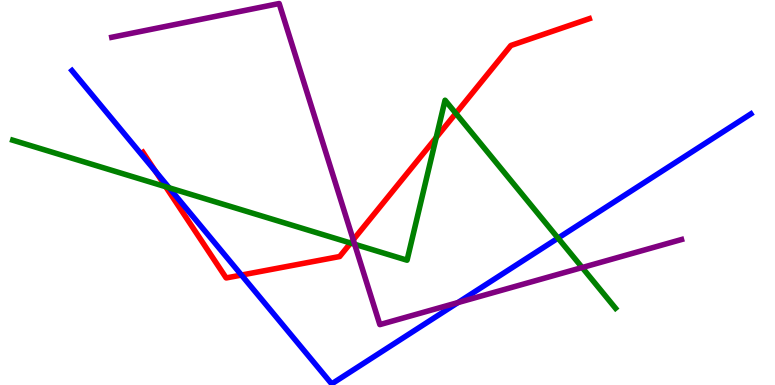[{'lines': ['blue', 'red'], 'intersections': [{'x': 2.01, 'y': 5.54}, {'x': 3.12, 'y': 2.86}]}, {'lines': ['green', 'red'], 'intersections': [{'x': 2.14, 'y': 5.15}, {'x': 4.52, 'y': 3.69}, {'x': 5.63, 'y': 6.43}, {'x': 5.88, 'y': 7.06}]}, {'lines': ['purple', 'red'], 'intersections': [{'x': 4.56, 'y': 3.77}]}, {'lines': ['blue', 'green'], 'intersections': [{'x': 2.18, 'y': 5.12}, {'x': 7.2, 'y': 3.82}]}, {'lines': ['blue', 'purple'], 'intersections': [{'x': 5.91, 'y': 2.14}]}, {'lines': ['green', 'purple'], 'intersections': [{'x': 4.58, 'y': 3.66}, {'x': 7.51, 'y': 3.05}]}]